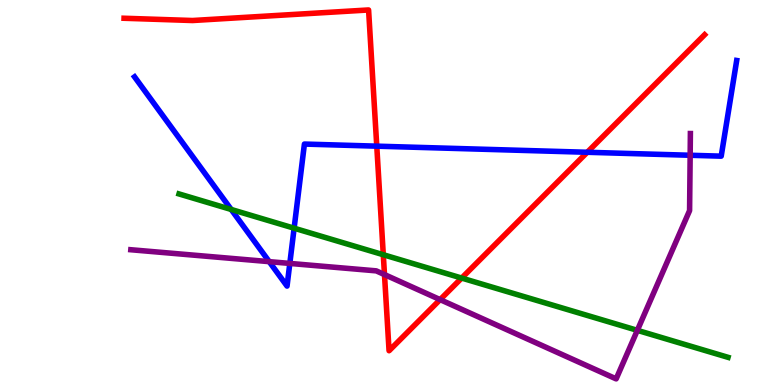[{'lines': ['blue', 'red'], 'intersections': [{'x': 4.86, 'y': 6.2}, {'x': 7.58, 'y': 6.04}]}, {'lines': ['green', 'red'], 'intersections': [{'x': 4.95, 'y': 3.38}, {'x': 5.96, 'y': 2.78}]}, {'lines': ['purple', 'red'], 'intersections': [{'x': 4.96, 'y': 2.87}, {'x': 5.68, 'y': 2.22}]}, {'lines': ['blue', 'green'], 'intersections': [{'x': 2.98, 'y': 4.56}, {'x': 3.8, 'y': 4.07}]}, {'lines': ['blue', 'purple'], 'intersections': [{'x': 3.47, 'y': 3.2}, {'x': 3.74, 'y': 3.16}, {'x': 8.91, 'y': 5.97}]}, {'lines': ['green', 'purple'], 'intersections': [{'x': 8.22, 'y': 1.42}]}]